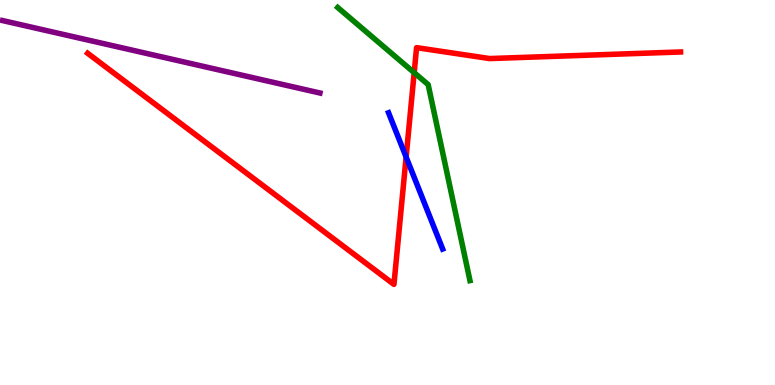[{'lines': ['blue', 'red'], 'intersections': [{'x': 5.24, 'y': 5.92}]}, {'lines': ['green', 'red'], 'intersections': [{'x': 5.34, 'y': 8.11}]}, {'lines': ['purple', 'red'], 'intersections': []}, {'lines': ['blue', 'green'], 'intersections': []}, {'lines': ['blue', 'purple'], 'intersections': []}, {'lines': ['green', 'purple'], 'intersections': []}]